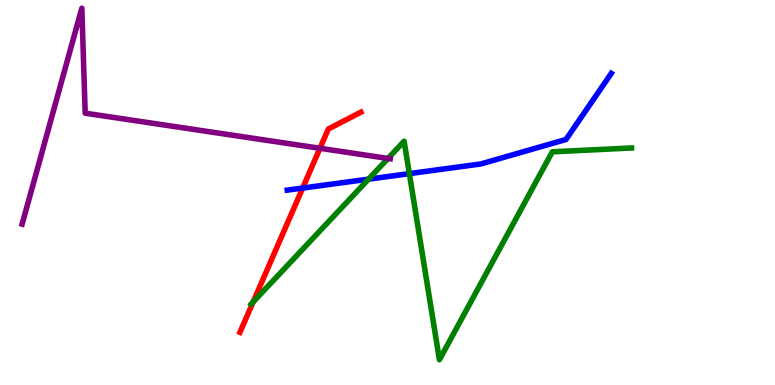[{'lines': ['blue', 'red'], 'intersections': [{'x': 3.91, 'y': 5.12}]}, {'lines': ['green', 'red'], 'intersections': [{'x': 3.27, 'y': 2.16}]}, {'lines': ['purple', 'red'], 'intersections': [{'x': 4.13, 'y': 6.15}]}, {'lines': ['blue', 'green'], 'intersections': [{'x': 4.76, 'y': 5.35}, {'x': 5.28, 'y': 5.49}]}, {'lines': ['blue', 'purple'], 'intersections': []}, {'lines': ['green', 'purple'], 'intersections': [{'x': 5.01, 'y': 5.88}]}]